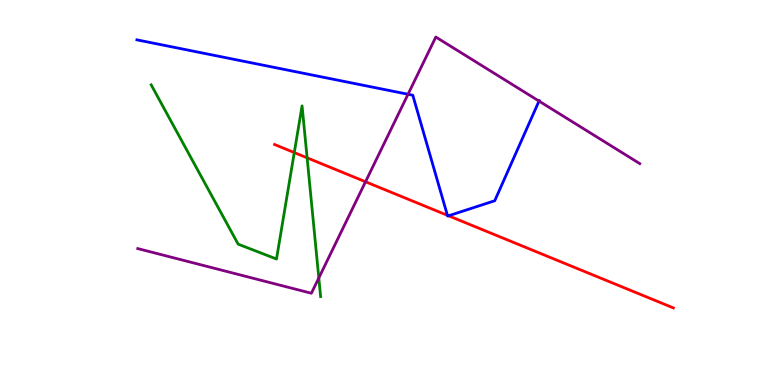[{'lines': ['blue', 'red'], 'intersections': [{'x': 5.77, 'y': 4.41}, {'x': 5.79, 'y': 4.4}]}, {'lines': ['green', 'red'], 'intersections': [{'x': 3.8, 'y': 6.04}, {'x': 3.96, 'y': 5.9}]}, {'lines': ['purple', 'red'], 'intersections': [{'x': 4.72, 'y': 5.28}]}, {'lines': ['blue', 'green'], 'intersections': []}, {'lines': ['blue', 'purple'], 'intersections': [{'x': 5.26, 'y': 7.55}, {'x': 6.96, 'y': 7.37}]}, {'lines': ['green', 'purple'], 'intersections': [{'x': 4.11, 'y': 2.78}]}]